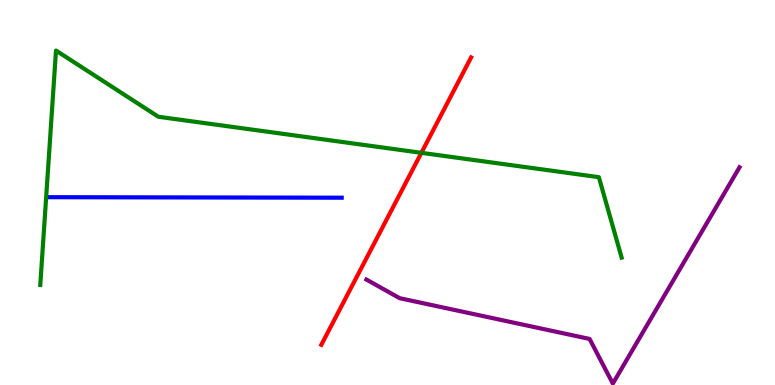[{'lines': ['blue', 'red'], 'intersections': []}, {'lines': ['green', 'red'], 'intersections': [{'x': 5.44, 'y': 6.03}]}, {'lines': ['purple', 'red'], 'intersections': []}, {'lines': ['blue', 'green'], 'intersections': []}, {'lines': ['blue', 'purple'], 'intersections': []}, {'lines': ['green', 'purple'], 'intersections': []}]